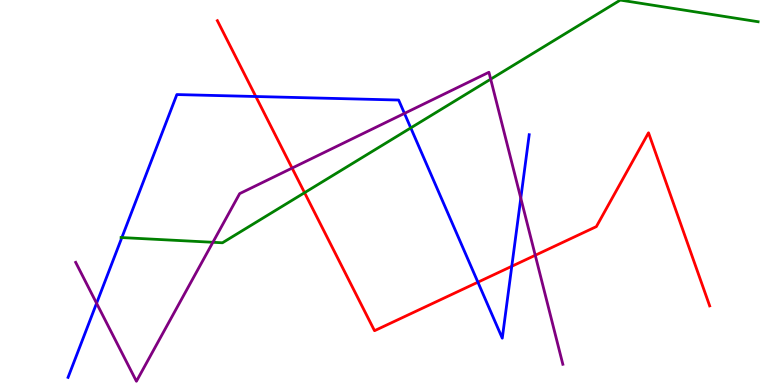[{'lines': ['blue', 'red'], 'intersections': [{'x': 3.3, 'y': 7.49}, {'x': 6.17, 'y': 2.67}, {'x': 6.6, 'y': 3.08}]}, {'lines': ['green', 'red'], 'intersections': [{'x': 3.93, 'y': 5.0}]}, {'lines': ['purple', 'red'], 'intersections': [{'x': 3.77, 'y': 5.63}, {'x': 6.91, 'y': 3.37}]}, {'lines': ['blue', 'green'], 'intersections': [{'x': 1.57, 'y': 3.83}, {'x': 5.3, 'y': 6.68}]}, {'lines': ['blue', 'purple'], 'intersections': [{'x': 1.25, 'y': 2.12}, {'x': 5.22, 'y': 7.05}, {'x': 6.72, 'y': 4.85}]}, {'lines': ['green', 'purple'], 'intersections': [{'x': 2.75, 'y': 3.71}, {'x': 6.33, 'y': 7.94}]}]